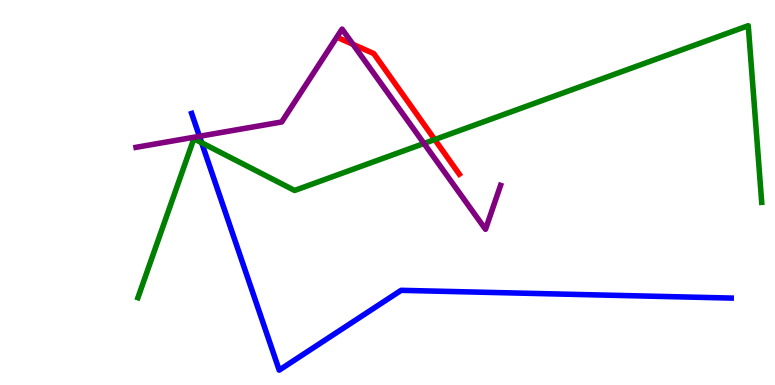[{'lines': ['blue', 'red'], 'intersections': []}, {'lines': ['green', 'red'], 'intersections': [{'x': 5.61, 'y': 6.38}]}, {'lines': ['purple', 'red'], 'intersections': [{'x': 4.55, 'y': 8.85}]}, {'lines': ['blue', 'green'], 'intersections': [{'x': 2.6, 'y': 6.29}]}, {'lines': ['blue', 'purple'], 'intersections': [{'x': 2.57, 'y': 6.46}]}, {'lines': ['green', 'purple'], 'intersections': [{'x': 5.47, 'y': 6.27}]}]